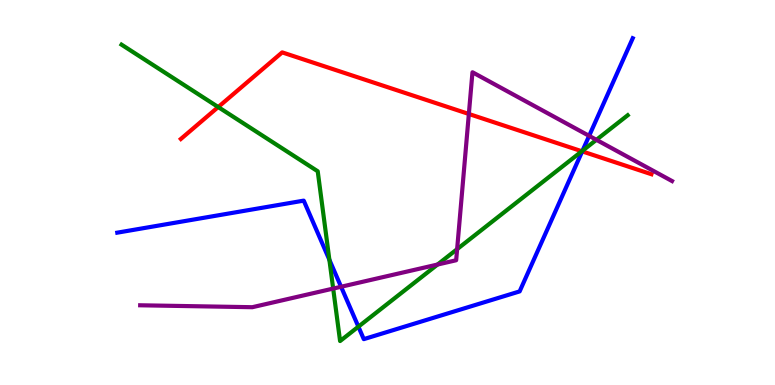[{'lines': ['blue', 'red'], 'intersections': [{'x': 7.51, 'y': 6.07}]}, {'lines': ['green', 'red'], 'intersections': [{'x': 2.82, 'y': 7.22}, {'x': 7.51, 'y': 6.07}]}, {'lines': ['purple', 'red'], 'intersections': [{'x': 6.05, 'y': 7.04}]}, {'lines': ['blue', 'green'], 'intersections': [{'x': 4.25, 'y': 3.25}, {'x': 4.62, 'y': 1.52}, {'x': 7.52, 'y': 6.08}]}, {'lines': ['blue', 'purple'], 'intersections': [{'x': 4.4, 'y': 2.55}, {'x': 7.6, 'y': 6.47}]}, {'lines': ['green', 'purple'], 'intersections': [{'x': 4.3, 'y': 2.5}, {'x': 5.65, 'y': 3.13}, {'x': 5.9, 'y': 3.53}, {'x': 7.7, 'y': 6.37}]}]